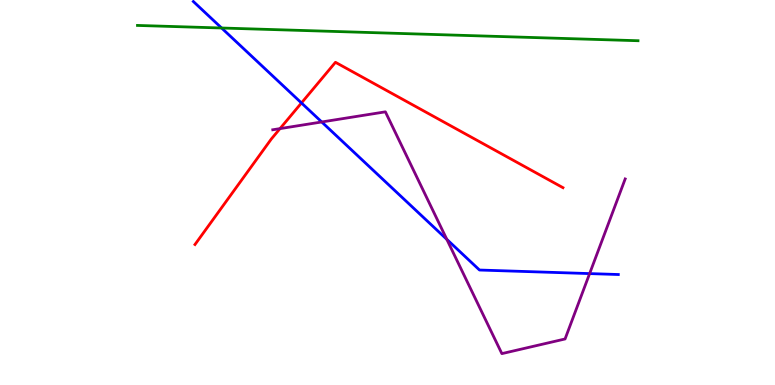[{'lines': ['blue', 'red'], 'intersections': [{'x': 3.89, 'y': 7.33}]}, {'lines': ['green', 'red'], 'intersections': []}, {'lines': ['purple', 'red'], 'intersections': [{'x': 3.61, 'y': 6.66}]}, {'lines': ['blue', 'green'], 'intersections': [{'x': 2.86, 'y': 9.27}]}, {'lines': ['blue', 'purple'], 'intersections': [{'x': 4.15, 'y': 6.83}, {'x': 5.77, 'y': 3.78}, {'x': 7.61, 'y': 2.89}]}, {'lines': ['green', 'purple'], 'intersections': []}]